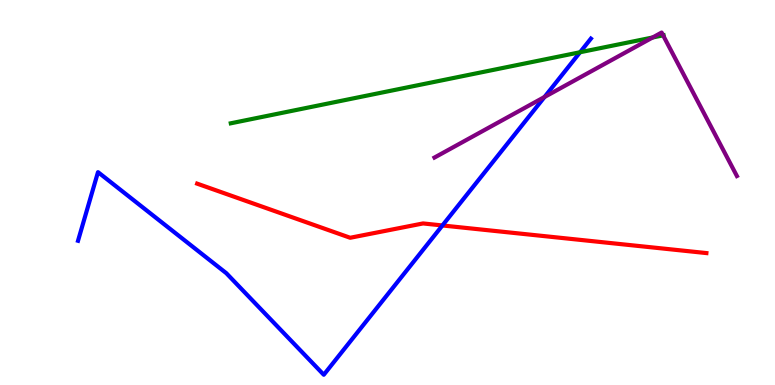[{'lines': ['blue', 'red'], 'intersections': [{'x': 5.71, 'y': 4.14}]}, {'lines': ['green', 'red'], 'intersections': []}, {'lines': ['purple', 'red'], 'intersections': []}, {'lines': ['blue', 'green'], 'intersections': [{'x': 7.48, 'y': 8.64}]}, {'lines': ['blue', 'purple'], 'intersections': [{'x': 7.03, 'y': 7.48}]}, {'lines': ['green', 'purple'], 'intersections': [{'x': 8.42, 'y': 9.03}, {'x': 8.56, 'y': 9.08}]}]